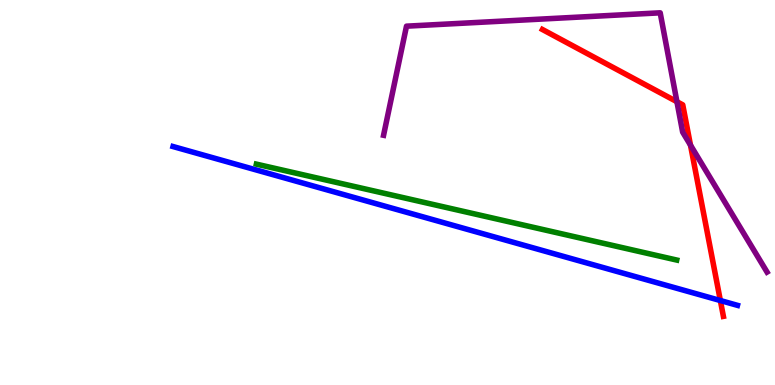[{'lines': ['blue', 'red'], 'intersections': [{'x': 9.29, 'y': 2.19}]}, {'lines': ['green', 'red'], 'intersections': []}, {'lines': ['purple', 'red'], 'intersections': [{'x': 8.73, 'y': 7.36}, {'x': 8.91, 'y': 6.23}]}, {'lines': ['blue', 'green'], 'intersections': []}, {'lines': ['blue', 'purple'], 'intersections': []}, {'lines': ['green', 'purple'], 'intersections': []}]